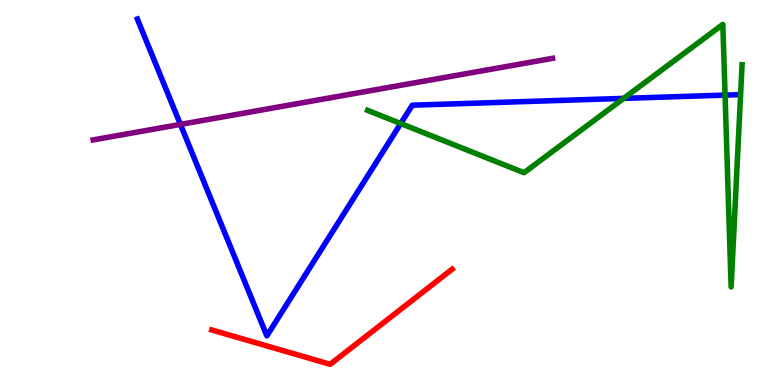[{'lines': ['blue', 'red'], 'intersections': []}, {'lines': ['green', 'red'], 'intersections': []}, {'lines': ['purple', 'red'], 'intersections': []}, {'lines': ['blue', 'green'], 'intersections': [{'x': 5.17, 'y': 6.79}, {'x': 8.05, 'y': 7.44}, {'x': 9.36, 'y': 7.53}]}, {'lines': ['blue', 'purple'], 'intersections': [{'x': 2.33, 'y': 6.77}]}, {'lines': ['green', 'purple'], 'intersections': []}]